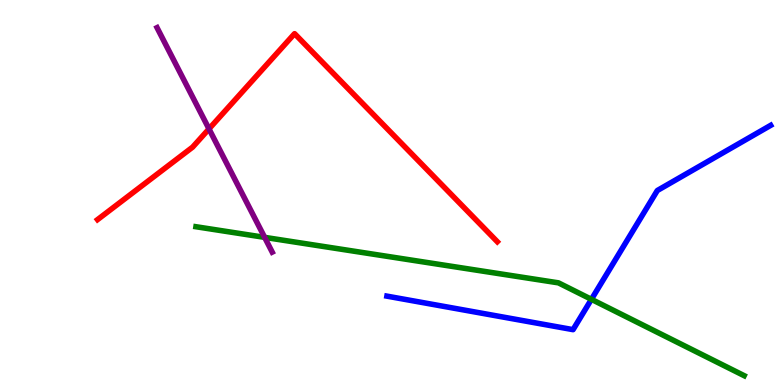[{'lines': ['blue', 'red'], 'intersections': []}, {'lines': ['green', 'red'], 'intersections': []}, {'lines': ['purple', 'red'], 'intersections': [{'x': 2.7, 'y': 6.65}]}, {'lines': ['blue', 'green'], 'intersections': [{'x': 7.63, 'y': 2.23}]}, {'lines': ['blue', 'purple'], 'intersections': []}, {'lines': ['green', 'purple'], 'intersections': [{'x': 3.41, 'y': 3.83}]}]